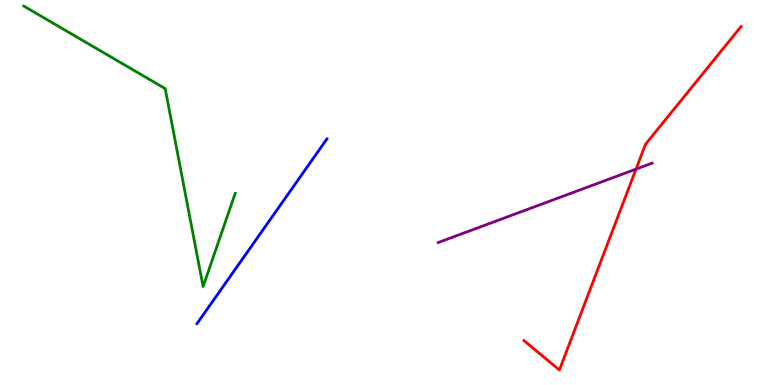[{'lines': ['blue', 'red'], 'intersections': []}, {'lines': ['green', 'red'], 'intersections': []}, {'lines': ['purple', 'red'], 'intersections': [{'x': 8.21, 'y': 5.61}]}, {'lines': ['blue', 'green'], 'intersections': []}, {'lines': ['blue', 'purple'], 'intersections': []}, {'lines': ['green', 'purple'], 'intersections': []}]